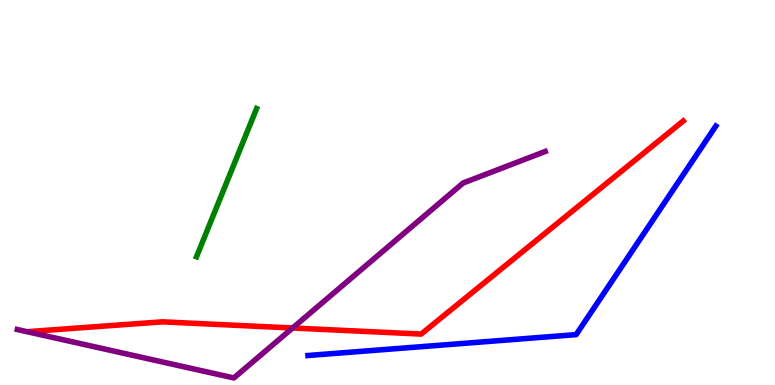[{'lines': ['blue', 'red'], 'intersections': []}, {'lines': ['green', 'red'], 'intersections': []}, {'lines': ['purple', 'red'], 'intersections': [{'x': 3.78, 'y': 1.48}]}, {'lines': ['blue', 'green'], 'intersections': []}, {'lines': ['blue', 'purple'], 'intersections': []}, {'lines': ['green', 'purple'], 'intersections': []}]